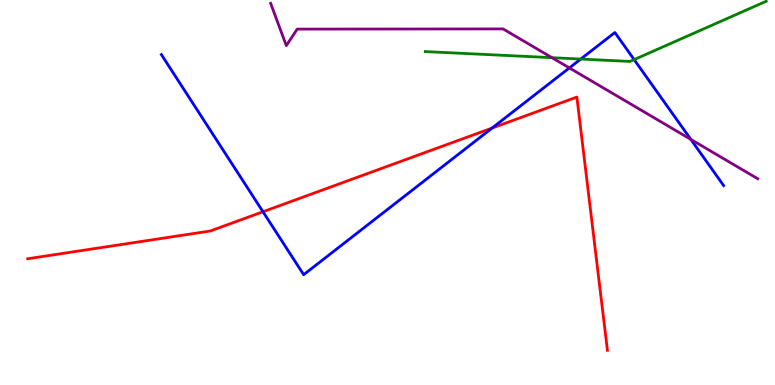[{'lines': ['blue', 'red'], 'intersections': [{'x': 3.39, 'y': 4.5}, {'x': 6.35, 'y': 6.67}]}, {'lines': ['green', 'red'], 'intersections': []}, {'lines': ['purple', 'red'], 'intersections': []}, {'lines': ['blue', 'green'], 'intersections': [{'x': 7.49, 'y': 8.47}, {'x': 8.18, 'y': 8.45}]}, {'lines': ['blue', 'purple'], 'intersections': [{'x': 7.35, 'y': 8.24}, {'x': 8.91, 'y': 6.38}]}, {'lines': ['green', 'purple'], 'intersections': [{'x': 7.12, 'y': 8.5}]}]